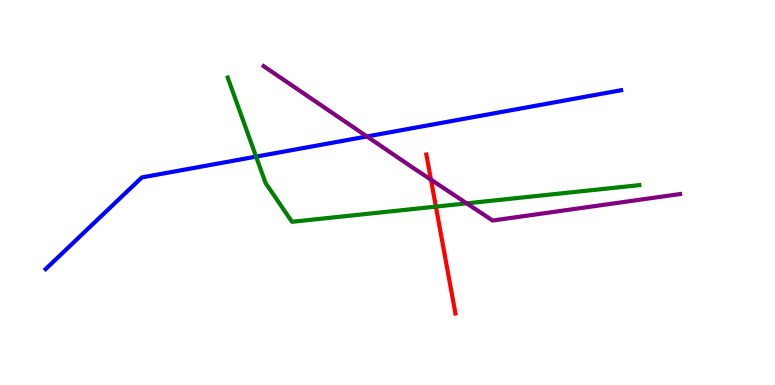[{'lines': ['blue', 'red'], 'intersections': []}, {'lines': ['green', 'red'], 'intersections': [{'x': 5.62, 'y': 4.63}]}, {'lines': ['purple', 'red'], 'intersections': [{'x': 5.56, 'y': 5.33}]}, {'lines': ['blue', 'green'], 'intersections': [{'x': 3.3, 'y': 5.93}]}, {'lines': ['blue', 'purple'], 'intersections': [{'x': 4.73, 'y': 6.46}]}, {'lines': ['green', 'purple'], 'intersections': [{'x': 6.02, 'y': 4.72}]}]